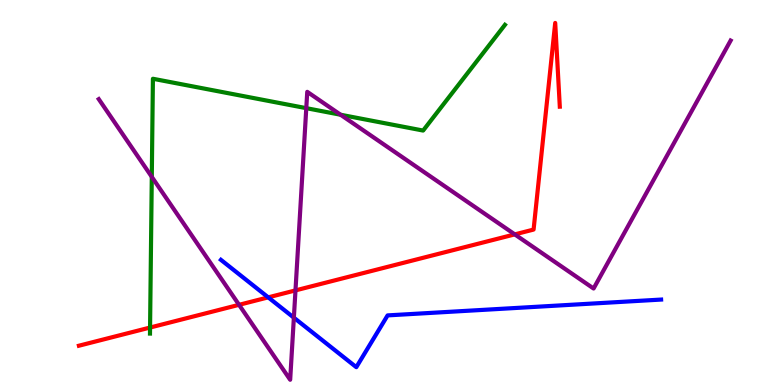[{'lines': ['blue', 'red'], 'intersections': [{'x': 3.46, 'y': 2.28}]}, {'lines': ['green', 'red'], 'intersections': [{'x': 1.94, 'y': 1.49}]}, {'lines': ['purple', 'red'], 'intersections': [{'x': 3.08, 'y': 2.08}, {'x': 3.81, 'y': 2.46}, {'x': 6.64, 'y': 3.91}]}, {'lines': ['blue', 'green'], 'intersections': []}, {'lines': ['blue', 'purple'], 'intersections': [{'x': 3.79, 'y': 1.75}]}, {'lines': ['green', 'purple'], 'intersections': [{'x': 1.96, 'y': 5.41}, {'x': 3.95, 'y': 7.19}, {'x': 4.39, 'y': 7.02}]}]